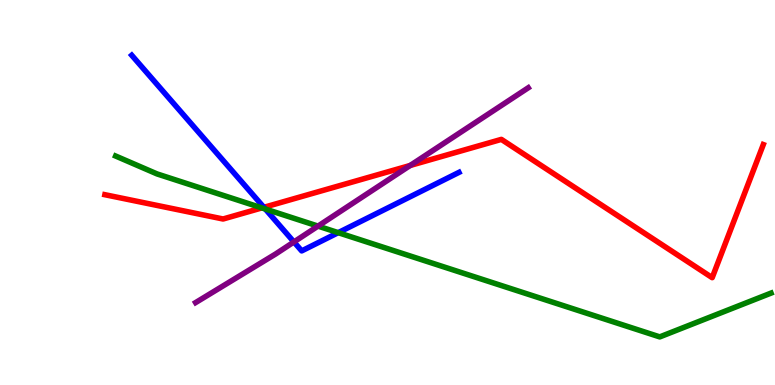[{'lines': ['blue', 'red'], 'intersections': [{'x': 3.4, 'y': 4.61}]}, {'lines': ['green', 'red'], 'intersections': [{'x': 3.38, 'y': 4.6}]}, {'lines': ['purple', 'red'], 'intersections': [{'x': 5.29, 'y': 5.7}]}, {'lines': ['blue', 'green'], 'intersections': [{'x': 3.42, 'y': 4.57}, {'x': 4.36, 'y': 3.96}]}, {'lines': ['blue', 'purple'], 'intersections': [{'x': 3.79, 'y': 3.72}]}, {'lines': ['green', 'purple'], 'intersections': [{'x': 4.1, 'y': 4.13}]}]